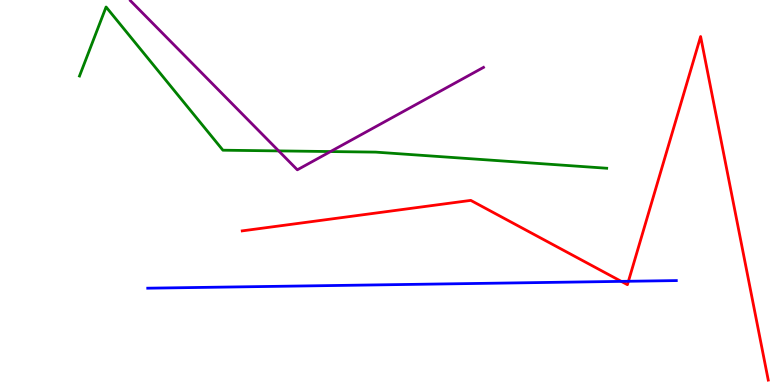[{'lines': ['blue', 'red'], 'intersections': [{'x': 8.02, 'y': 2.69}, {'x': 8.11, 'y': 2.69}]}, {'lines': ['green', 'red'], 'intersections': []}, {'lines': ['purple', 'red'], 'intersections': []}, {'lines': ['blue', 'green'], 'intersections': []}, {'lines': ['blue', 'purple'], 'intersections': []}, {'lines': ['green', 'purple'], 'intersections': [{'x': 3.6, 'y': 6.08}, {'x': 4.26, 'y': 6.06}]}]